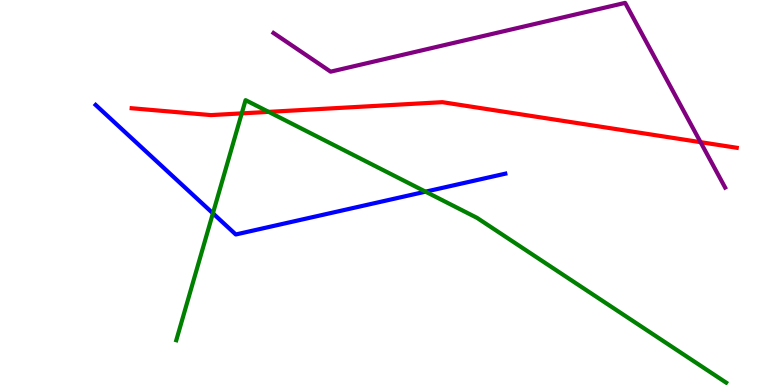[{'lines': ['blue', 'red'], 'intersections': []}, {'lines': ['green', 'red'], 'intersections': [{'x': 3.12, 'y': 7.06}, {'x': 3.47, 'y': 7.09}]}, {'lines': ['purple', 'red'], 'intersections': [{'x': 9.04, 'y': 6.31}]}, {'lines': ['blue', 'green'], 'intersections': [{'x': 2.75, 'y': 4.46}, {'x': 5.49, 'y': 5.02}]}, {'lines': ['blue', 'purple'], 'intersections': []}, {'lines': ['green', 'purple'], 'intersections': []}]